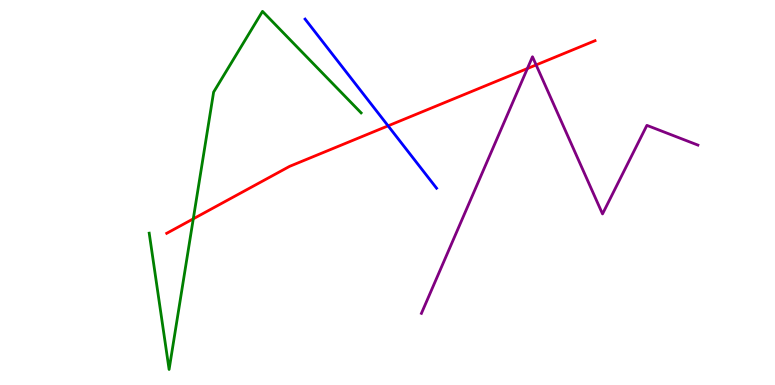[{'lines': ['blue', 'red'], 'intersections': [{'x': 5.01, 'y': 6.73}]}, {'lines': ['green', 'red'], 'intersections': [{'x': 2.49, 'y': 4.32}]}, {'lines': ['purple', 'red'], 'intersections': [{'x': 6.81, 'y': 8.22}, {'x': 6.92, 'y': 8.31}]}, {'lines': ['blue', 'green'], 'intersections': []}, {'lines': ['blue', 'purple'], 'intersections': []}, {'lines': ['green', 'purple'], 'intersections': []}]